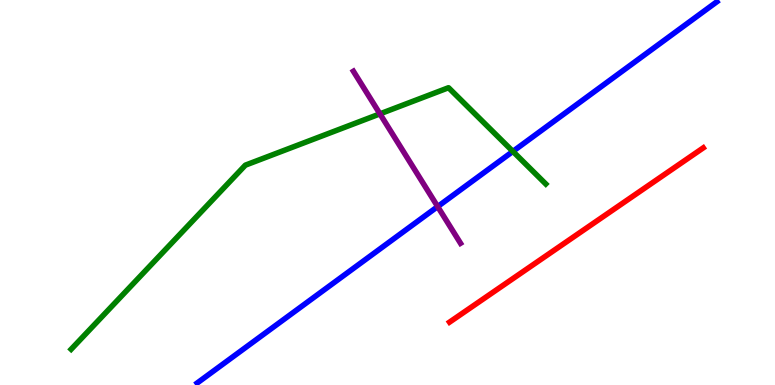[{'lines': ['blue', 'red'], 'intersections': []}, {'lines': ['green', 'red'], 'intersections': []}, {'lines': ['purple', 'red'], 'intersections': []}, {'lines': ['blue', 'green'], 'intersections': [{'x': 6.62, 'y': 6.07}]}, {'lines': ['blue', 'purple'], 'intersections': [{'x': 5.65, 'y': 4.63}]}, {'lines': ['green', 'purple'], 'intersections': [{'x': 4.9, 'y': 7.04}]}]